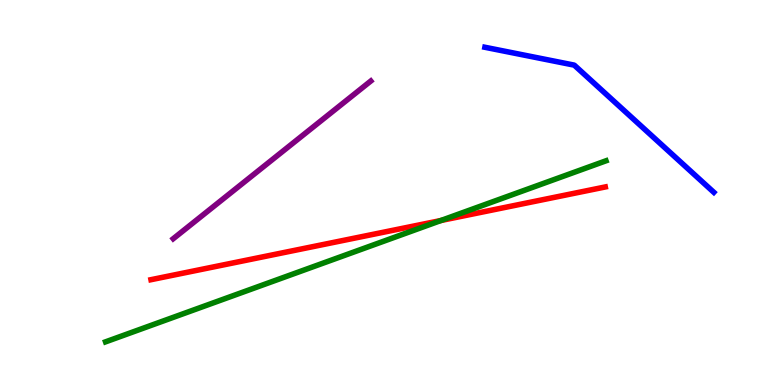[{'lines': ['blue', 'red'], 'intersections': []}, {'lines': ['green', 'red'], 'intersections': [{'x': 5.69, 'y': 4.27}]}, {'lines': ['purple', 'red'], 'intersections': []}, {'lines': ['blue', 'green'], 'intersections': []}, {'lines': ['blue', 'purple'], 'intersections': []}, {'lines': ['green', 'purple'], 'intersections': []}]